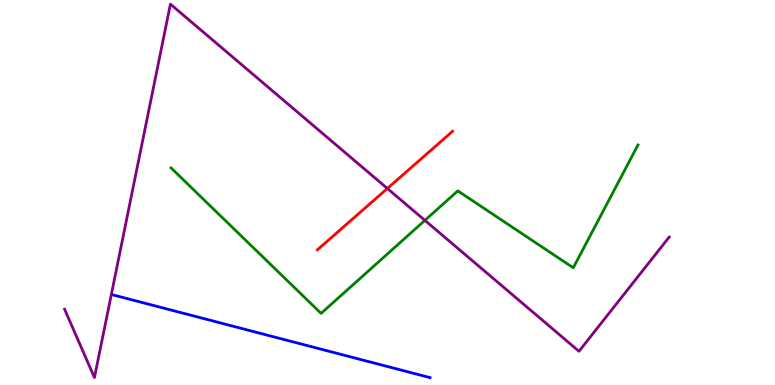[{'lines': ['blue', 'red'], 'intersections': []}, {'lines': ['green', 'red'], 'intersections': []}, {'lines': ['purple', 'red'], 'intersections': [{'x': 5.0, 'y': 5.1}]}, {'lines': ['blue', 'green'], 'intersections': []}, {'lines': ['blue', 'purple'], 'intersections': []}, {'lines': ['green', 'purple'], 'intersections': [{'x': 5.48, 'y': 4.28}]}]